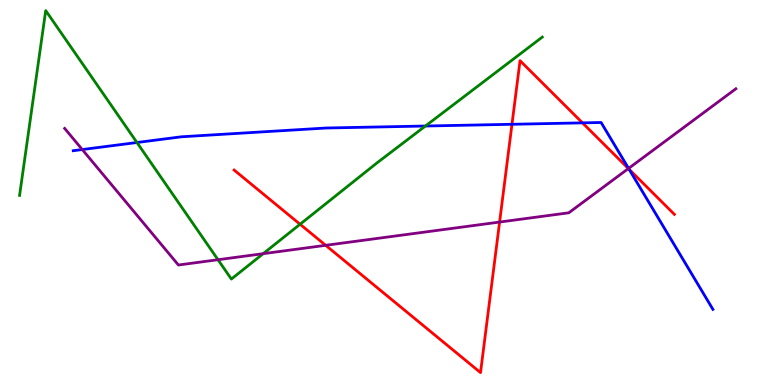[{'lines': ['blue', 'red'], 'intersections': [{'x': 6.61, 'y': 6.77}, {'x': 7.52, 'y': 6.81}, {'x': 8.12, 'y': 5.6}]}, {'lines': ['green', 'red'], 'intersections': [{'x': 3.87, 'y': 4.18}]}, {'lines': ['purple', 'red'], 'intersections': [{'x': 4.2, 'y': 3.63}, {'x': 6.45, 'y': 4.23}, {'x': 8.11, 'y': 5.62}]}, {'lines': ['blue', 'green'], 'intersections': [{'x': 1.77, 'y': 6.3}, {'x': 5.49, 'y': 6.73}]}, {'lines': ['blue', 'purple'], 'intersections': [{'x': 1.06, 'y': 6.12}, {'x': 8.11, 'y': 5.63}]}, {'lines': ['green', 'purple'], 'intersections': [{'x': 2.81, 'y': 3.25}, {'x': 3.4, 'y': 3.41}]}]